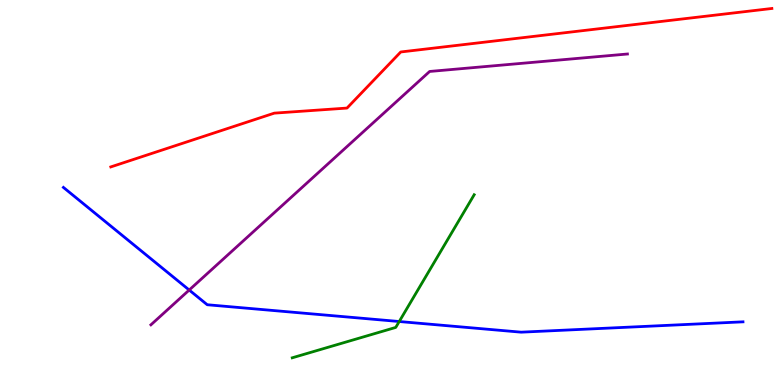[{'lines': ['blue', 'red'], 'intersections': []}, {'lines': ['green', 'red'], 'intersections': []}, {'lines': ['purple', 'red'], 'intersections': []}, {'lines': ['blue', 'green'], 'intersections': [{'x': 5.15, 'y': 1.65}]}, {'lines': ['blue', 'purple'], 'intersections': [{'x': 2.44, 'y': 2.47}]}, {'lines': ['green', 'purple'], 'intersections': []}]